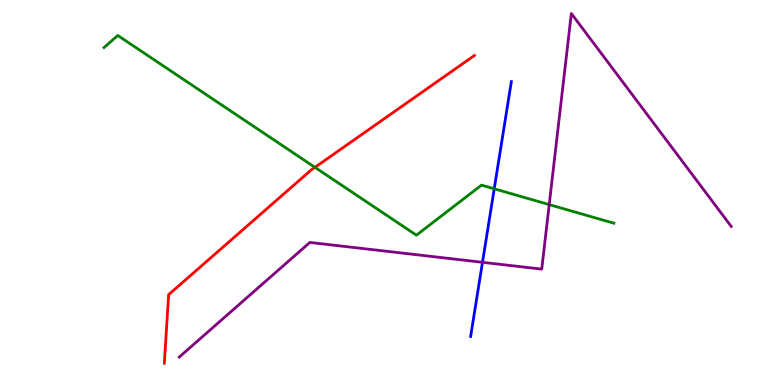[{'lines': ['blue', 'red'], 'intersections': []}, {'lines': ['green', 'red'], 'intersections': [{'x': 4.06, 'y': 5.65}]}, {'lines': ['purple', 'red'], 'intersections': []}, {'lines': ['blue', 'green'], 'intersections': [{'x': 6.38, 'y': 5.1}]}, {'lines': ['blue', 'purple'], 'intersections': [{'x': 6.23, 'y': 3.19}]}, {'lines': ['green', 'purple'], 'intersections': [{'x': 7.09, 'y': 4.69}]}]